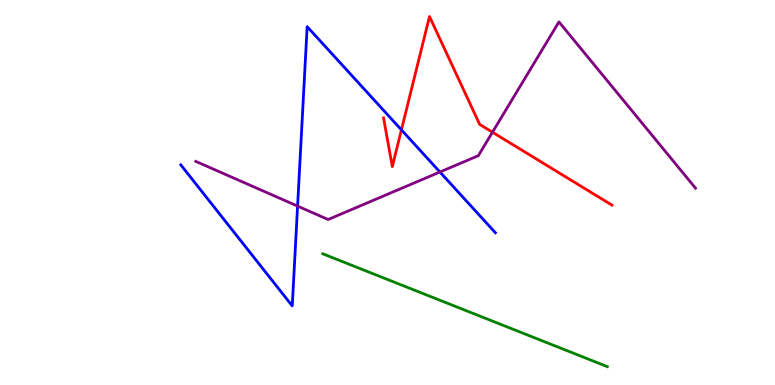[{'lines': ['blue', 'red'], 'intersections': [{'x': 5.18, 'y': 6.63}]}, {'lines': ['green', 'red'], 'intersections': []}, {'lines': ['purple', 'red'], 'intersections': [{'x': 6.35, 'y': 6.57}]}, {'lines': ['blue', 'green'], 'intersections': []}, {'lines': ['blue', 'purple'], 'intersections': [{'x': 3.84, 'y': 4.65}, {'x': 5.68, 'y': 5.53}]}, {'lines': ['green', 'purple'], 'intersections': []}]